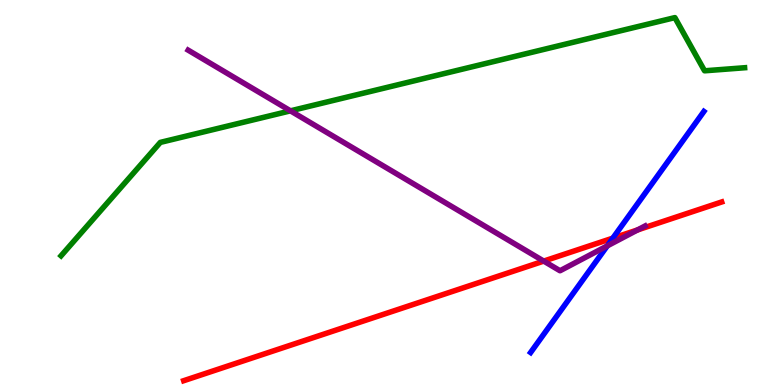[{'lines': ['blue', 'red'], 'intersections': [{'x': 7.91, 'y': 3.81}]}, {'lines': ['green', 'red'], 'intersections': []}, {'lines': ['purple', 'red'], 'intersections': [{'x': 7.02, 'y': 3.22}, {'x': 8.23, 'y': 4.03}]}, {'lines': ['blue', 'green'], 'intersections': []}, {'lines': ['blue', 'purple'], 'intersections': [{'x': 7.84, 'y': 3.61}]}, {'lines': ['green', 'purple'], 'intersections': [{'x': 3.75, 'y': 7.12}]}]